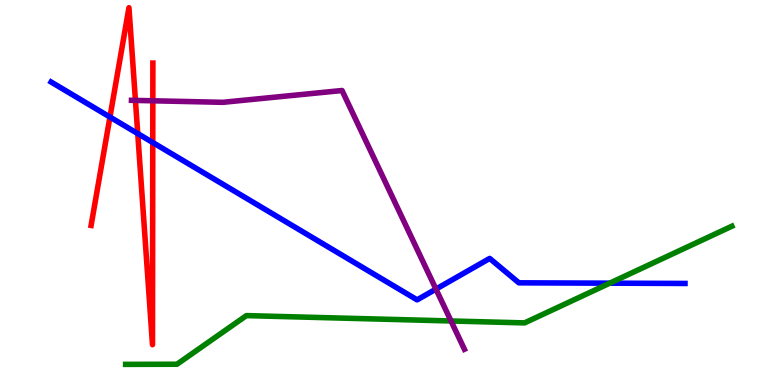[{'lines': ['blue', 'red'], 'intersections': [{'x': 1.42, 'y': 6.96}, {'x': 1.78, 'y': 6.53}, {'x': 1.97, 'y': 6.3}]}, {'lines': ['green', 'red'], 'intersections': []}, {'lines': ['purple', 'red'], 'intersections': [{'x': 1.75, 'y': 7.39}, {'x': 1.97, 'y': 7.38}]}, {'lines': ['blue', 'green'], 'intersections': [{'x': 7.87, 'y': 2.64}]}, {'lines': ['blue', 'purple'], 'intersections': [{'x': 5.63, 'y': 2.49}]}, {'lines': ['green', 'purple'], 'intersections': [{'x': 5.82, 'y': 1.66}]}]